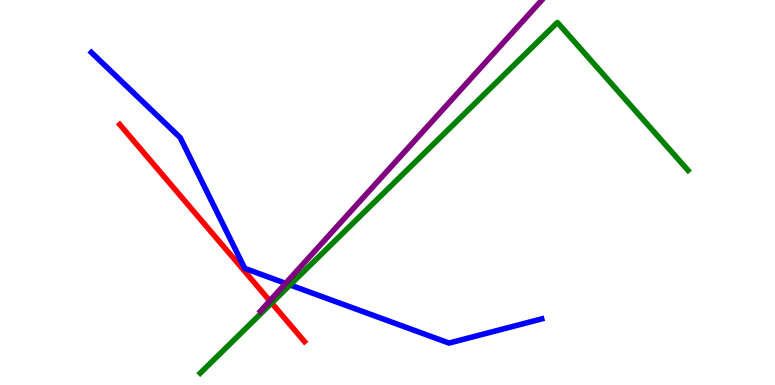[{'lines': ['blue', 'red'], 'intersections': []}, {'lines': ['green', 'red'], 'intersections': [{'x': 3.51, 'y': 2.13}]}, {'lines': ['purple', 'red'], 'intersections': [{'x': 3.48, 'y': 2.19}]}, {'lines': ['blue', 'green'], 'intersections': [{'x': 3.74, 'y': 2.6}]}, {'lines': ['blue', 'purple'], 'intersections': [{'x': 3.69, 'y': 2.64}]}, {'lines': ['green', 'purple'], 'intersections': []}]